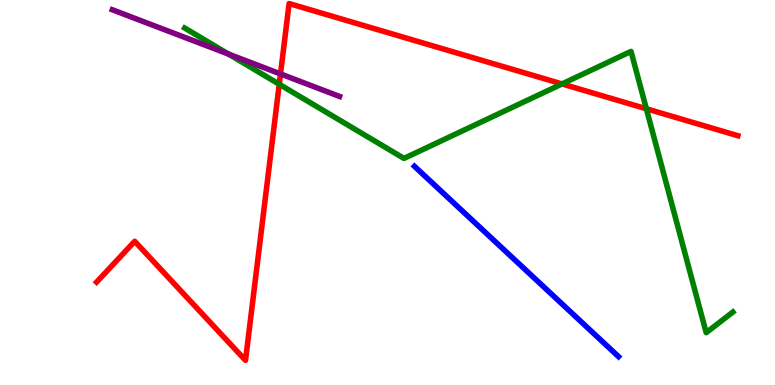[{'lines': ['blue', 'red'], 'intersections': []}, {'lines': ['green', 'red'], 'intersections': [{'x': 3.6, 'y': 7.81}, {'x': 7.25, 'y': 7.82}, {'x': 8.34, 'y': 7.17}]}, {'lines': ['purple', 'red'], 'intersections': [{'x': 3.62, 'y': 8.08}]}, {'lines': ['blue', 'green'], 'intersections': []}, {'lines': ['blue', 'purple'], 'intersections': []}, {'lines': ['green', 'purple'], 'intersections': [{'x': 2.95, 'y': 8.6}]}]